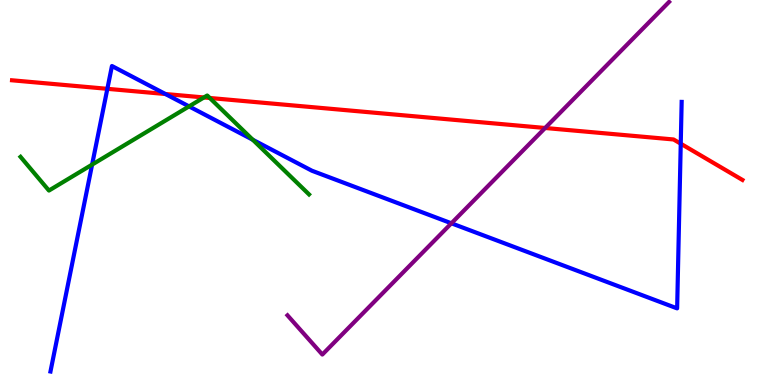[{'lines': ['blue', 'red'], 'intersections': [{'x': 1.39, 'y': 7.69}, {'x': 2.13, 'y': 7.56}, {'x': 8.78, 'y': 6.27}]}, {'lines': ['green', 'red'], 'intersections': [{'x': 2.63, 'y': 7.47}, {'x': 2.71, 'y': 7.46}]}, {'lines': ['purple', 'red'], 'intersections': [{'x': 7.03, 'y': 6.68}]}, {'lines': ['blue', 'green'], 'intersections': [{'x': 1.19, 'y': 5.72}, {'x': 2.44, 'y': 7.24}, {'x': 3.26, 'y': 6.37}]}, {'lines': ['blue', 'purple'], 'intersections': [{'x': 5.82, 'y': 4.2}]}, {'lines': ['green', 'purple'], 'intersections': []}]